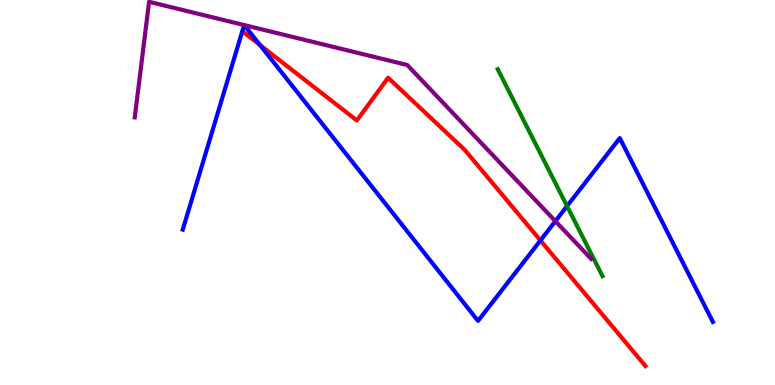[{'lines': ['blue', 'red'], 'intersections': [{'x': 3.36, 'y': 8.83}, {'x': 6.97, 'y': 3.75}]}, {'lines': ['green', 'red'], 'intersections': []}, {'lines': ['purple', 'red'], 'intersections': []}, {'lines': ['blue', 'green'], 'intersections': [{'x': 7.32, 'y': 4.65}]}, {'lines': ['blue', 'purple'], 'intersections': [{'x': 3.15, 'y': 9.35}, {'x': 3.15, 'y': 9.35}, {'x': 7.17, 'y': 4.26}]}, {'lines': ['green', 'purple'], 'intersections': []}]